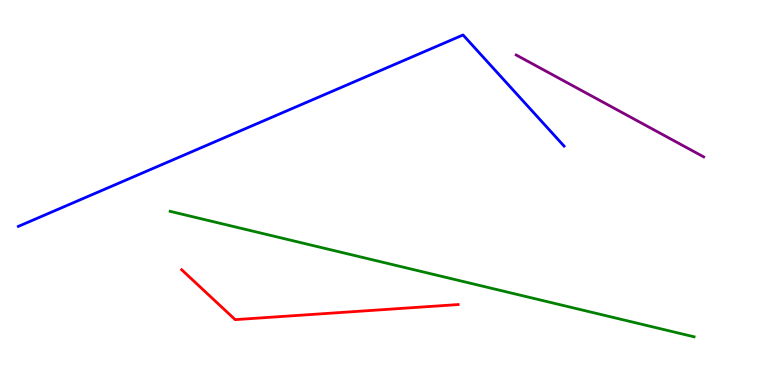[{'lines': ['blue', 'red'], 'intersections': []}, {'lines': ['green', 'red'], 'intersections': []}, {'lines': ['purple', 'red'], 'intersections': []}, {'lines': ['blue', 'green'], 'intersections': []}, {'lines': ['blue', 'purple'], 'intersections': []}, {'lines': ['green', 'purple'], 'intersections': []}]